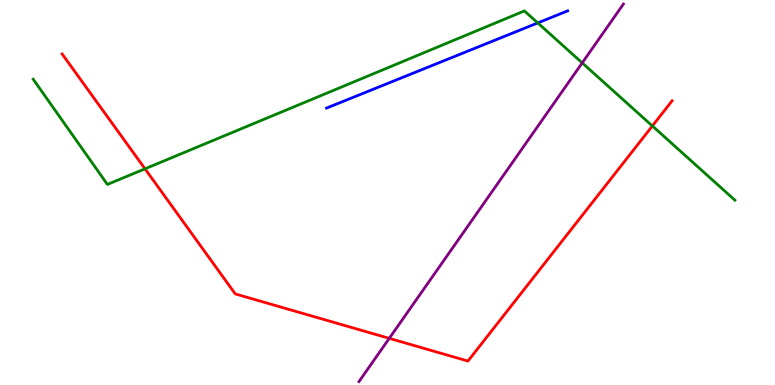[{'lines': ['blue', 'red'], 'intersections': []}, {'lines': ['green', 'red'], 'intersections': [{'x': 1.87, 'y': 5.62}, {'x': 8.42, 'y': 6.73}]}, {'lines': ['purple', 'red'], 'intersections': [{'x': 5.02, 'y': 1.21}]}, {'lines': ['blue', 'green'], 'intersections': [{'x': 6.94, 'y': 9.4}]}, {'lines': ['blue', 'purple'], 'intersections': []}, {'lines': ['green', 'purple'], 'intersections': [{'x': 7.51, 'y': 8.37}]}]